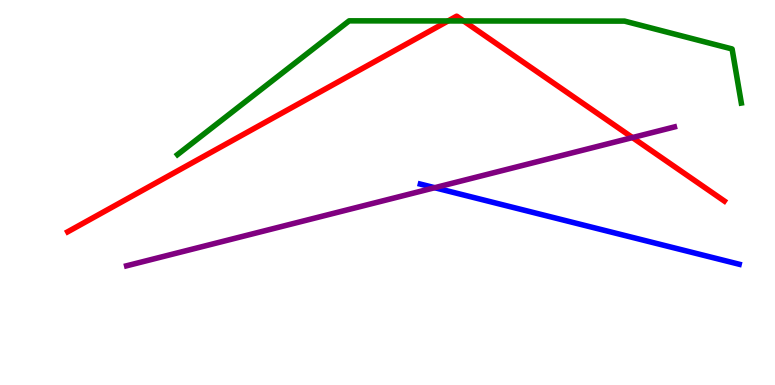[{'lines': ['blue', 'red'], 'intersections': []}, {'lines': ['green', 'red'], 'intersections': [{'x': 5.78, 'y': 9.46}, {'x': 5.98, 'y': 9.46}]}, {'lines': ['purple', 'red'], 'intersections': [{'x': 8.16, 'y': 6.43}]}, {'lines': ['blue', 'green'], 'intersections': []}, {'lines': ['blue', 'purple'], 'intersections': [{'x': 5.61, 'y': 5.12}]}, {'lines': ['green', 'purple'], 'intersections': []}]